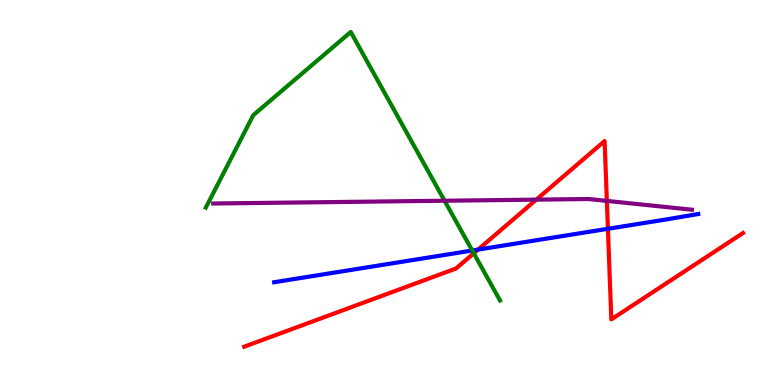[{'lines': ['blue', 'red'], 'intersections': [{'x': 6.17, 'y': 3.52}, {'x': 7.84, 'y': 4.06}]}, {'lines': ['green', 'red'], 'intersections': [{'x': 6.11, 'y': 3.42}]}, {'lines': ['purple', 'red'], 'intersections': [{'x': 6.92, 'y': 4.81}, {'x': 7.83, 'y': 4.78}]}, {'lines': ['blue', 'green'], 'intersections': [{'x': 6.09, 'y': 3.49}]}, {'lines': ['blue', 'purple'], 'intersections': []}, {'lines': ['green', 'purple'], 'intersections': [{'x': 5.74, 'y': 4.79}]}]